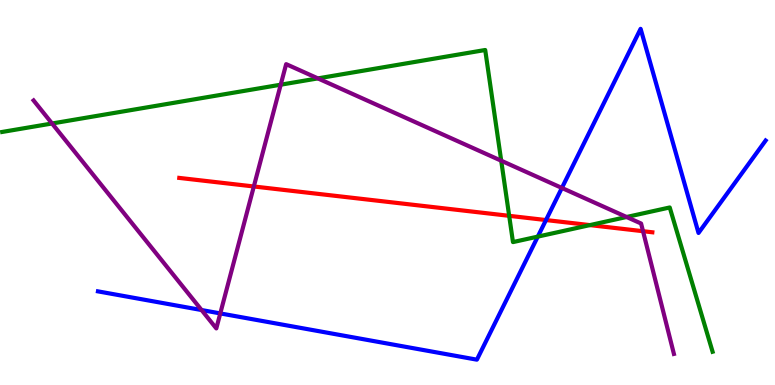[{'lines': ['blue', 'red'], 'intersections': [{'x': 7.04, 'y': 4.28}]}, {'lines': ['green', 'red'], 'intersections': [{'x': 6.57, 'y': 4.39}, {'x': 7.61, 'y': 4.15}]}, {'lines': ['purple', 'red'], 'intersections': [{'x': 3.28, 'y': 5.16}, {'x': 8.3, 'y': 3.99}]}, {'lines': ['blue', 'green'], 'intersections': [{'x': 6.94, 'y': 3.85}]}, {'lines': ['blue', 'purple'], 'intersections': [{'x': 2.6, 'y': 1.95}, {'x': 2.84, 'y': 1.86}, {'x': 7.25, 'y': 5.12}]}, {'lines': ['green', 'purple'], 'intersections': [{'x': 0.672, 'y': 6.79}, {'x': 3.62, 'y': 7.8}, {'x': 4.1, 'y': 7.96}, {'x': 6.47, 'y': 5.83}, {'x': 8.08, 'y': 4.36}]}]